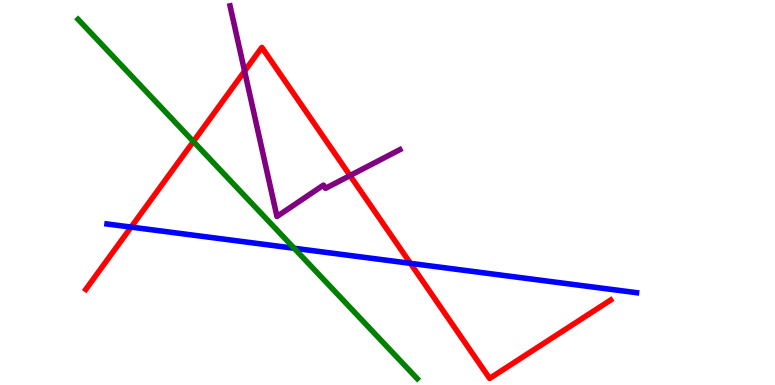[{'lines': ['blue', 'red'], 'intersections': [{'x': 1.69, 'y': 4.1}, {'x': 5.3, 'y': 3.16}]}, {'lines': ['green', 'red'], 'intersections': [{'x': 2.5, 'y': 6.32}]}, {'lines': ['purple', 'red'], 'intersections': [{'x': 3.16, 'y': 8.15}, {'x': 4.52, 'y': 5.44}]}, {'lines': ['blue', 'green'], 'intersections': [{'x': 3.8, 'y': 3.55}]}, {'lines': ['blue', 'purple'], 'intersections': []}, {'lines': ['green', 'purple'], 'intersections': []}]